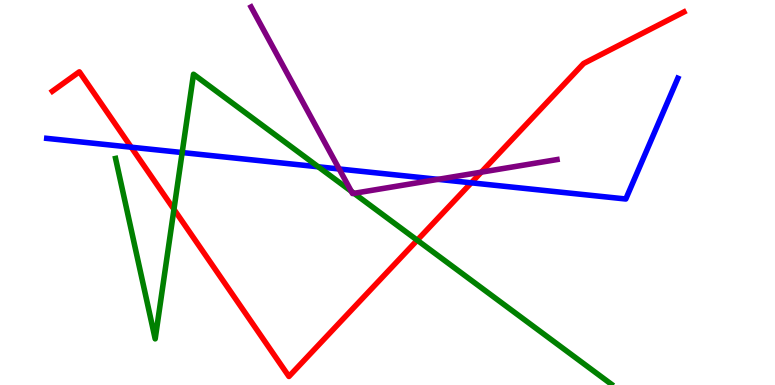[{'lines': ['blue', 'red'], 'intersections': [{'x': 1.69, 'y': 6.18}, {'x': 6.08, 'y': 5.25}]}, {'lines': ['green', 'red'], 'intersections': [{'x': 2.24, 'y': 4.56}, {'x': 5.38, 'y': 3.76}]}, {'lines': ['purple', 'red'], 'intersections': [{'x': 6.21, 'y': 5.53}]}, {'lines': ['blue', 'green'], 'intersections': [{'x': 2.35, 'y': 6.04}, {'x': 4.11, 'y': 5.67}]}, {'lines': ['blue', 'purple'], 'intersections': [{'x': 4.38, 'y': 5.61}, {'x': 5.65, 'y': 5.34}]}, {'lines': ['green', 'purple'], 'intersections': [{'x': 4.53, 'y': 5.03}, {'x': 4.57, 'y': 4.98}]}]